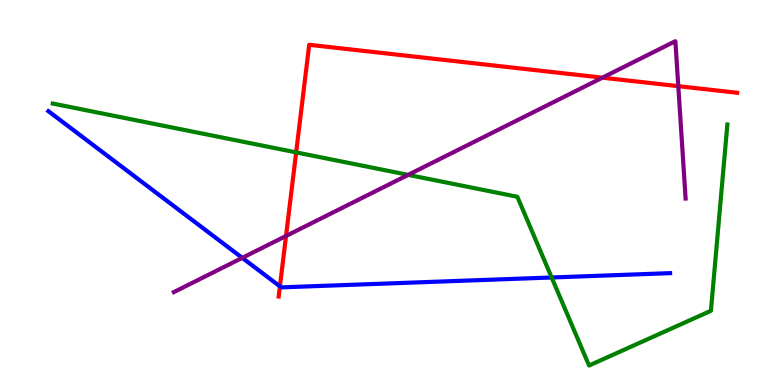[{'lines': ['blue', 'red'], 'intersections': [{'x': 3.61, 'y': 2.56}]}, {'lines': ['green', 'red'], 'intersections': [{'x': 3.82, 'y': 6.04}]}, {'lines': ['purple', 'red'], 'intersections': [{'x': 3.69, 'y': 3.87}, {'x': 7.77, 'y': 7.98}, {'x': 8.75, 'y': 7.76}]}, {'lines': ['blue', 'green'], 'intersections': [{'x': 7.12, 'y': 2.79}]}, {'lines': ['blue', 'purple'], 'intersections': [{'x': 3.13, 'y': 3.3}]}, {'lines': ['green', 'purple'], 'intersections': [{'x': 5.27, 'y': 5.46}]}]